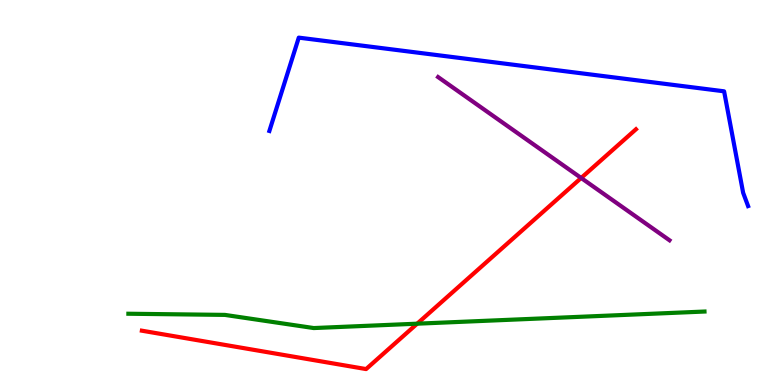[{'lines': ['blue', 'red'], 'intersections': []}, {'lines': ['green', 'red'], 'intersections': [{'x': 5.38, 'y': 1.59}]}, {'lines': ['purple', 'red'], 'intersections': [{'x': 7.5, 'y': 5.38}]}, {'lines': ['blue', 'green'], 'intersections': []}, {'lines': ['blue', 'purple'], 'intersections': []}, {'lines': ['green', 'purple'], 'intersections': []}]